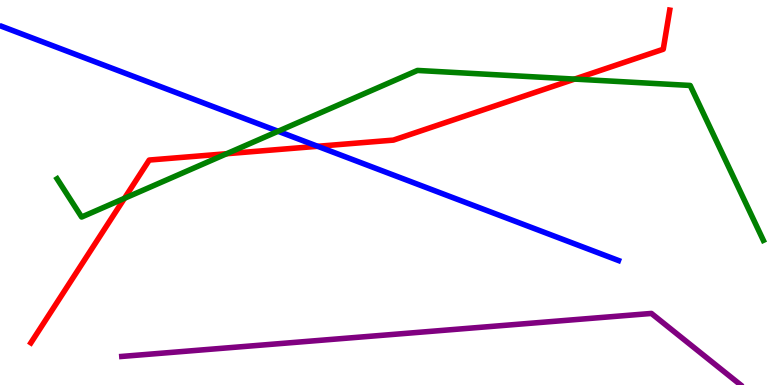[{'lines': ['blue', 'red'], 'intersections': [{'x': 4.1, 'y': 6.2}]}, {'lines': ['green', 'red'], 'intersections': [{'x': 1.61, 'y': 4.85}, {'x': 2.92, 'y': 6.01}, {'x': 7.41, 'y': 7.95}]}, {'lines': ['purple', 'red'], 'intersections': []}, {'lines': ['blue', 'green'], 'intersections': [{'x': 3.59, 'y': 6.59}]}, {'lines': ['blue', 'purple'], 'intersections': []}, {'lines': ['green', 'purple'], 'intersections': []}]